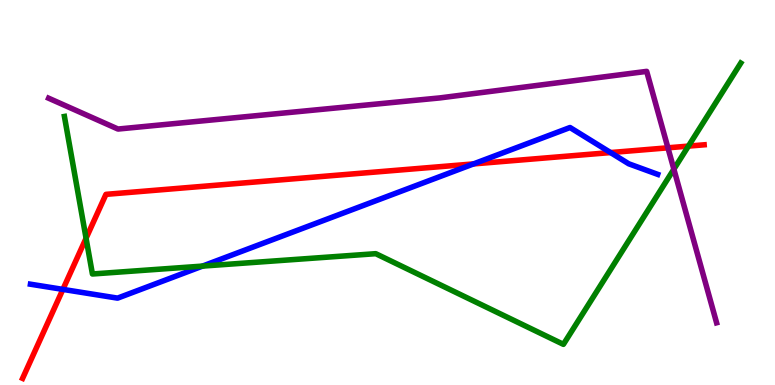[{'lines': ['blue', 'red'], 'intersections': [{'x': 0.812, 'y': 2.48}, {'x': 6.11, 'y': 5.74}, {'x': 7.88, 'y': 6.04}]}, {'lines': ['green', 'red'], 'intersections': [{'x': 1.11, 'y': 3.81}, {'x': 8.88, 'y': 6.2}]}, {'lines': ['purple', 'red'], 'intersections': [{'x': 8.62, 'y': 6.16}]}, {'lines': ['blue', 'green'], 'intersections': [{'x': 2.61, 'y': 3.09}]}, {'lines': ['blue', 'purple'], 'intersections': []}, {'lines': ['green', 'purple'], 'intersections': [{'x': 8.7, 'y': 5.61}]}]